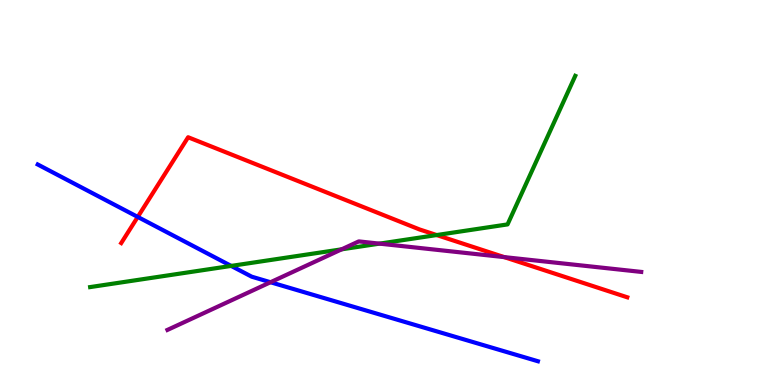[{'lines': ['blue', 'red'], 'intersections': [{'x': 1.78, 'y': 4.37}]}, {'lines': ['green', 'red'], 'intersections': [{'x': 5.63, 'y': 3.89}]}, {'lines': ['purple', 'red'], 'intersections': [{'x': 6.51, 'y': 3.32}]}, {'lines': ['blue', 'green'], 'intersections': [{'x': 2.98, 'y': 3.09}]}, {'lines': ['blue', 'purple'], 'intersections': [{'x': 3.49, 'y': 2.67}]}, {'lines': ['green', 'purple'], 'intersections': [{'x': 4.41, 'y': 3.52}, {'x': 4.9, 'y': 3.67}]}]